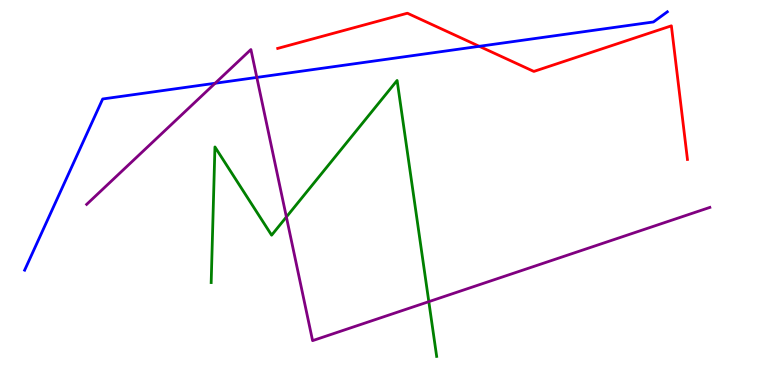[{'lines': ['blue', 'red'], 'intersections': [{'x': 6.18, 'y': 8.8}]}, {'lines': ['green', 'red'], 'intersections': []}, {'lines': ['purple', 'red'], 'intersections': []}, {'lines': ['blue', 'green'], 'intersections': []}, {'lines': ['blue', 'purple'], 'intersections': [{'x': 2.78, 'y': 7.84}, {'x': 3.31, 'y': 7.99}]}, {'lines': ['green', 'purple'], 'intersections': [{'x': 3.7, 'y': 4.36}, {'x': 5.53, 'y': 2.16}]}]